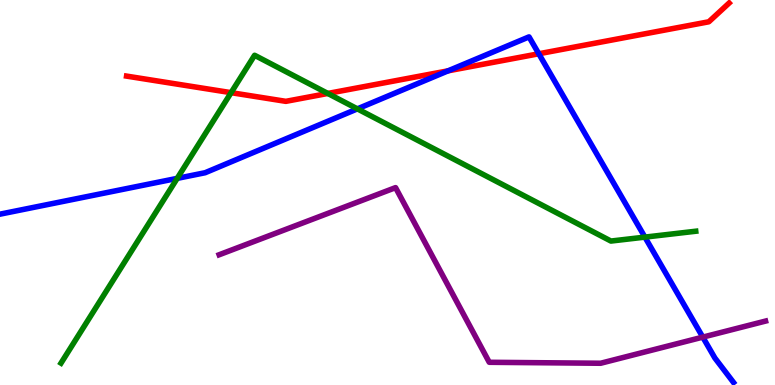[{'lines': ['blue', 'red'], 'intersections': [{'x': 5.78, 'y': 8.16}, {'x': 6.95, 'y': 8.6}]}, {'lines': ['green', 'red'], 'intersections': [{'x': 2.98, 'y': 7.59}, {'x': 4.23, 'y': 7.57}]}, {'lines': ['purple', 'red'], 'intersections': []}, {'lines': ['blue', 'green'], 'intersections': [{'x': 2.29, 'y': 5.37}, {'x': 4.61, 'y': 7.17}, {'x': 8.32, 'y': 3.84}]}, {'lines': ['blue', 'purple'], 'intersections': [{'x': 9.07, 'y': 1.24}]}, {'lines': ['green', 'purple'], 'intersections': []}]